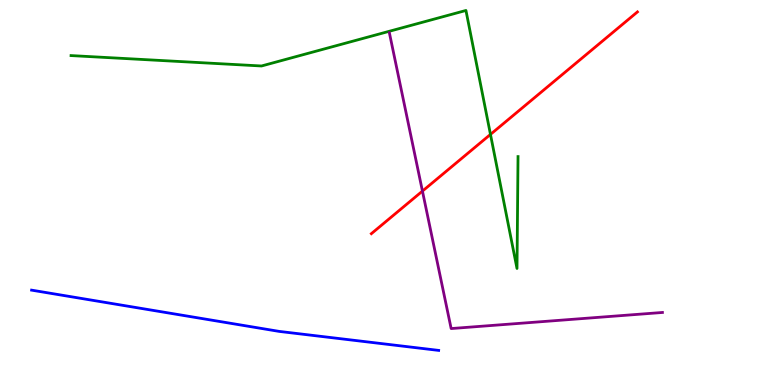[{'lines': ['blue', 'red'], 'intersections': []}, {'lines': ['green', 'red'], 'intersections': [{'x': 6.33, 'y': 6.51}]}, {'lines': ['purple', 'red'], 'intersections': [{'x': 5.45, 'y': 5.04}]}, {'lines': ['blue', 'green'], 'intersections': []}, {'lines': ['blue', 'purple'], 'intersections': []}, {'lines': ['green', 'purple'], 'intersections': []}]